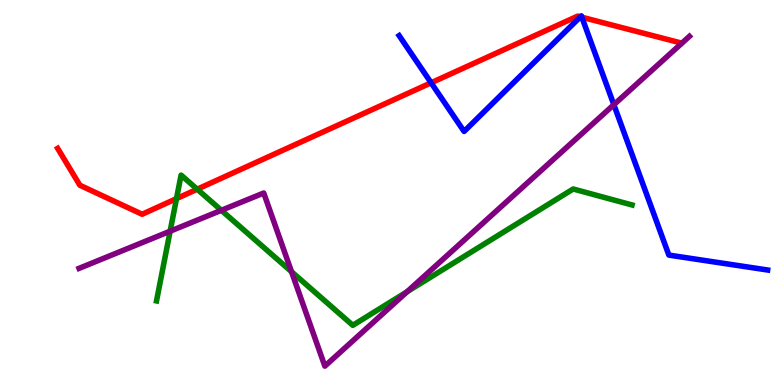[{'lines': ['blue', 'red'], 'intersections': [{'x': 5.56, 'y': 7.85}, {'x': 7.49, 'y': 9.56}, {'x': 7.51, 'y': 9.55}]}, {'lines': ['green', 'red'], 'intersections': [{'x': 2.28, 'y': 4.84}, {'x': 2.54, 'y': 5.09}]}, {'lines': ['purple', 'red'], 'intersections': []}, {'lines': ['blue', 'green'], 'intersections': []}, {'lines': ['blue', 'purple'], 'intersections': [{'x': 7.92, 'y': 7.28}]}, {'lines': ['green', 'purple'], 'intersections': [{'x': 2.2, 'y': 3.99}, {'x': 2.86, 'y': 4.54}, {'x': 3.76, 'y': 2.94}, {'x': 5.25, 'y': 2.42}]}]